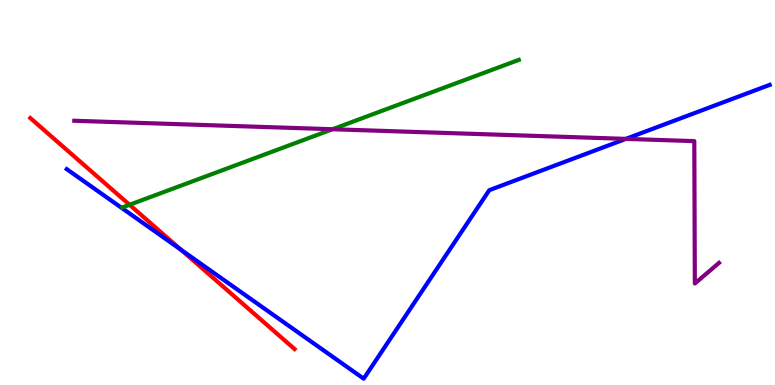[{'lines': ['blue', 'red'], 'intersections': [{'x': 2.34, 'y': 3.51}]}, {'lines': ['green', 'red'], 'intersections': [{'x': 1.67, 'y': 4.68}]}, {'lines': ['purple', 'red'], 'intersections': []}, {'lines': ['blue', 'green'], 'intersections': []}, {'lines': ['blue', 'purple'], 'intersections': [{'x': 8.08, 'y': 6.39}]}, {'lines': ['green', 'purple'], 'intersections': [{'x': 4.29, 'y': 6.64}]}]